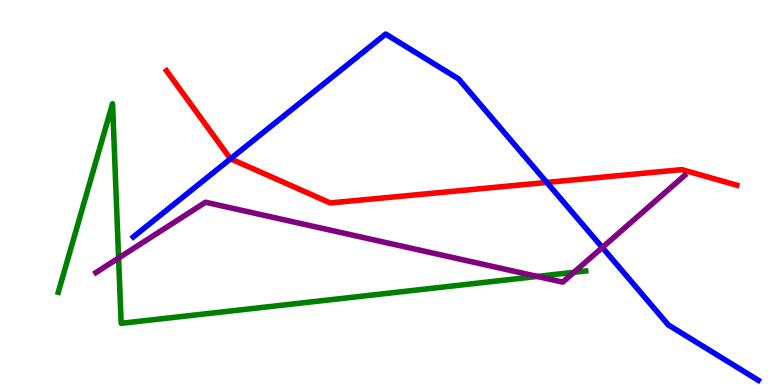[{'lines': ['blue', 'red'], 'intersections': [{'x': 2.97, 'y': 5.88}, {'x': 7.06, 'y': 5.26}]}, {'lines': ['green', 'red'], 'intersections': []}, {'lines': ['purple', 'red'], 'intersections': []}, {'lines': ['blue', 'green'], 'intersections': []}, {'lines': ['blue', 'purple'], 'intersections': [{'x': 7.77, 'y': 3.57}]}, {'lines': ['green', 'purple'], 'intersections': [{'x': 1.53, 'y': 3.3}, {'x': 6.93, 'y': 2.82}, {'x': 7.41, 'y': 2.93}]}]